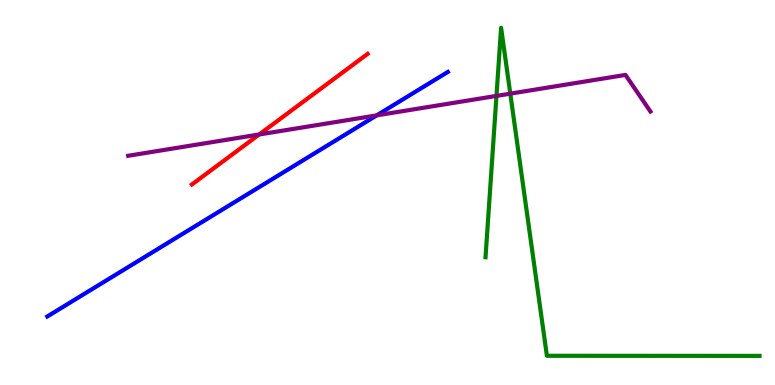[{'lines': ['blue', 'red'], 'intersections': []}, {'lines': ['green', 'red'], 'intersections': []}, {'lines': ['purple', 'red'], 'intersections': [{'x': 3.34, 'y': 6.51}]}, {'lines': ['blue', 'green'], 'intersections': []}, {'lines': ['blue', 'purple'], 'intersections': [{'x': 4.86, 'y': 7.0}]}, {'lines': ['green', 'purple'], 'intersections': [{'x': 6.41, 'y': 7.51}, {'x': 6.58, 'y': 7.57}]}]